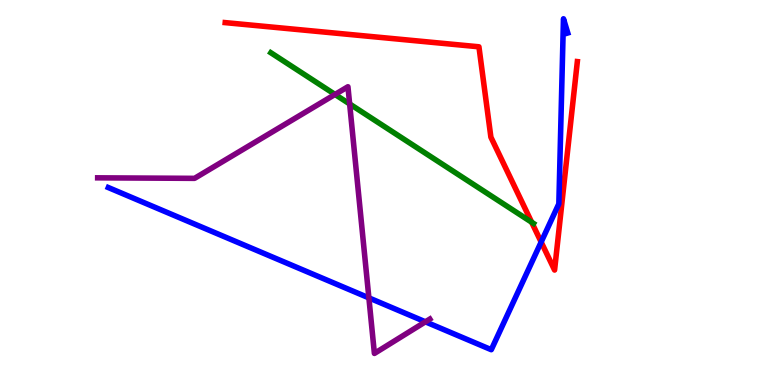[{'lines': ['blue', 'red'], 'intersections': [{'x': 6.98, 'y': 3.71}]}, {'lines': ['green', 'red'], 'intersections': [{'x': 6.86, 'y': 4.23}]}, {'lines': ['purple', 'red'], 'intersections': []}, {'lines': ['blue', 'green'], 'intersections': []}, {'lines': ['blue', 'purple'], 'intersections': [{'x': 4.76, 'y': 2.26}, {'x': 5.49, 'y': 1.64}]}, {'lines': ['green', 'purple'], 'intersections': [{'x': 4.32, 'y': 7.55}, {'x': 4.51, 'y': 7.3}]}]